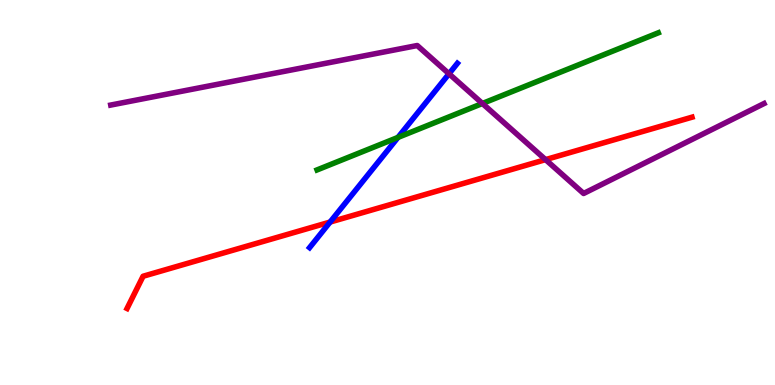[{'lines': ['blue', 'red'], 'intersections': [{'x': 4.26, 'y': 4.23}]}, {'lines': ['green', 'red'], 'intersections': []}, {'lines': ['purple', 'red'], 'intersections': [{'x': 7.04, 'y': 5.85}]}, {'lines': ['blue', 'green'], 'intersections': [{'x': 5.14, 'y': 6.43}]}, {'lines': ['blue', 'purple'], 'intersections': [{'x': 5.79, 'y': 8.08}]}, {'lines': ['green', 'purple'], 'intersections': [{'x': 6.22, 'y': 7.31}]}]